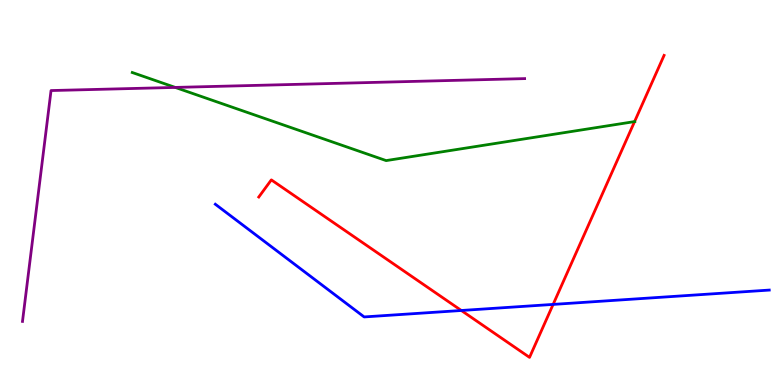[{'lines': ['blue', 'red'], 'intersections': [{'x': 5.95, 'y': 1.94}, {'x': 7.14, 'y': 2.09}]}, {'lines': ['green', 'red'], 'intersections': [{'x': 8.19, 'y': 6.84}]}, {'lines': ['purple', 'red'], 'intersections': []}, {'lines': ['blue', 'green'], 'intersections': []}, {'lines': ['blue', 'purple'], 'intersections': []}, {'lines': ['green', 'purple'], 'intersections': [{'x': 2.26, 'y': 7.73}]}]